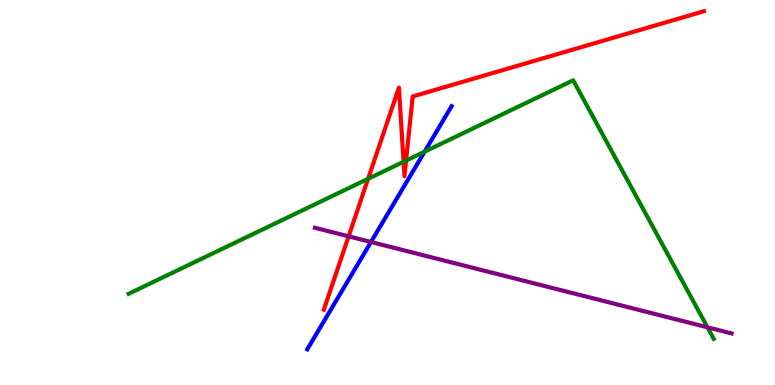[{'lines': ['blue', 'red'], 'intersections': []}, {'lines': ['green', 'red'], 'intersections': [{'x': 4.75, 'y': 5.36}, {'x': 5.21, 'y': 5.8}, {'x': 5.24, 'y': 5.83}]}, {'lines': ['purple', 'red'], 'intersections': [{'x': 4.5, 'y': 3.86}]}, {'lines': ['blue', 'green'], 'intersections': [{'x': 5.48, 'y': 6.06}]}, {'lines': ['blue', 'purple'], 'intersections': [{'x': 4.79, 'y': 3.71}]}, {'lines': ['green', 'purple'], 'intersections': [{'x': 9.13, 'y': 1.5}]}]